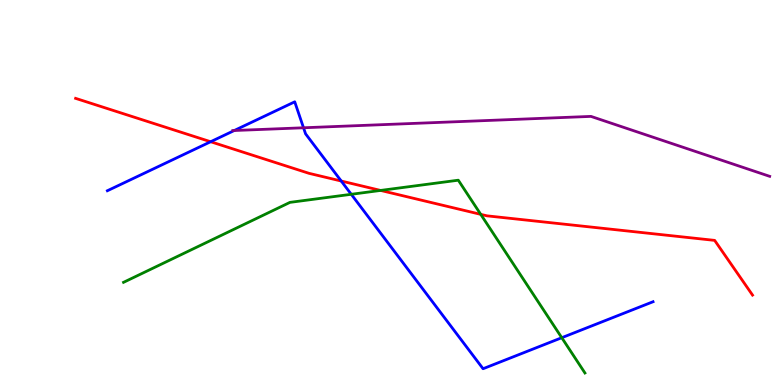[{'lines': ['blue', 'red'], 'intersections': [{'x': 2.72, 'y': 6.32}, {'x': 4.4, 'y': 5.3}]}, {'lines': ['green', 'red'], 'intersections': [{'x': 4.91, 'y': 5.05}, {'x': 6.2, 'y': 4.43}]}, {'lines': ['purple', 'red'], 'intersections': []}, {'lines': ['blue', 'green'], 'intersections': [{'x': 4.53, 'y': 4.95}, {'x': 7.25, 'y': 1.23}]}, {'lines': ['blue', 'purple'], 'intersections': [{'x': 3.02, 'y': 6.61}, {'x': 3.92, 'y': 6.68}]}, {'lines': ['green', 'purple'], 'intersections': []}]